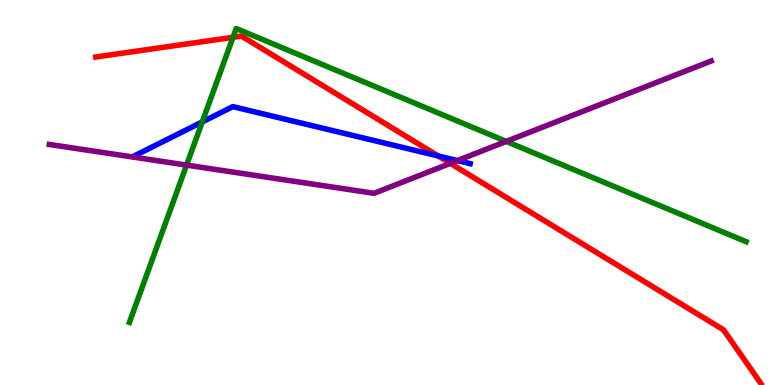[{'lines': ['blue', 'red'], 'intersections': [{'x': 5.65, 'y': 5.95}]}, {'lines': ['green', 'red'], 'intersections': [{'x': 3.01, 'y': 9.03}]}, {'lines': ['purple', 'red'], 'intersections': [{'x': 5.81, 'y': 5.76}]}, {'lines': ['blue', 'green'], 'intersections': [{'x': 2.61, 'y': 6.83}]}, {'lines': ['blue', 'purple'], 'intersections': [{'x': 5.9, 'y': 5.83}]}, {'lines': ['green', 'purple'], 'intersections': [{'x': 2.41, 'y': 5.71}, {'x': 6.53, 'y': 6.33}]}]